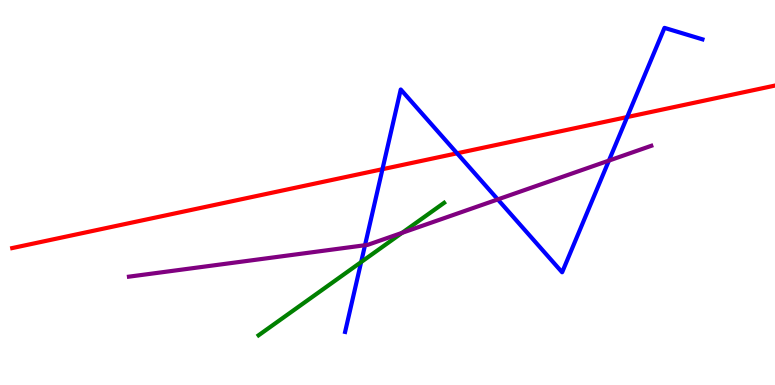[{'lines': ['blue', 'red'], 'intersections': [{'x': 4.93, 'y': 5.61}, {'x': 5.9, 'y': 6.02}, {'x': 8.09, 'y': 6.96}]}, {'lines': ['green', 'red'], 'intersections': []}, {'lines': ['purple', 'red'], 'intersections': []}, {'lines': ['blue', 'green'], 'intersections': [{'x': 4.66, 'y': 3.19}]}, {'lines': ['blue', 'purple'], 'intersections': [{'x': 4.71, 'y': 3.63}, {'x': 6.42, 'y': 4.82}, {'x': 7.86, 'y': 5.83}]}, {'lines': ['green', 'purple'], 'intersections': [{'x': 5.19, 'y': 3.95}]}]